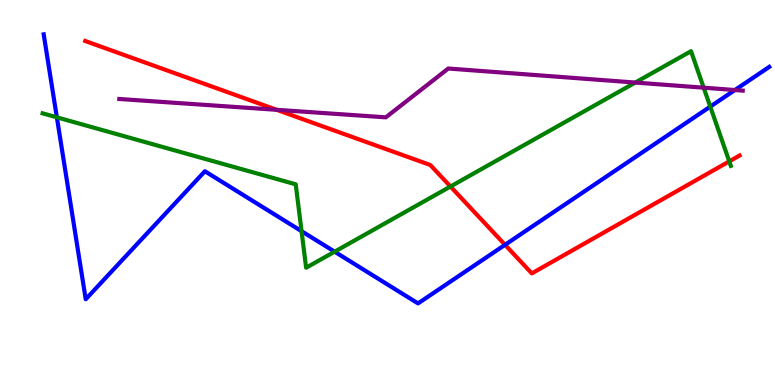[{'lines': ['blue', 'red'], 'intersections': [{'x': 6.52, 'y': 3.64}]}, {'lines': ['green', 'red'], 'intersections': [{'x': 5.81, 'y': 5.16}, {'x': 9.41, 'y': 5.81}]}, {'lines': ['purple', 'red'], 'intersections': [{'x': 3.57, 'y': 7.15}]}, {'lines': ['blue', 'green'], 'intersections': [{'x': 0.734, 'y': 6.95}, {'x': 3.89, 'y': 4.0}, {'x': 4.32, 'y': 3.46}, {'x': 9.16, 'y': 7.23}]}, {'lines': ['blue', 'purple'], 'intersections': [{'x': 9.48, 'y': 7.66}]}, {'lines': ['green', 'purple'], 'intersections': [{'x': 8.2, 'y': 7.86}, {'x': 9.08, 'y': 7.72}]}]